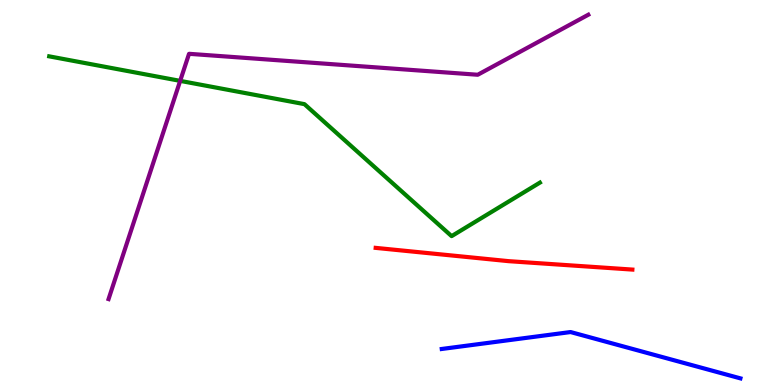[{'lines': ['blue', 'red'], 'intersections': []}, {'lines': ['green', 'red'], 'intersections': []}, {'lines': ['purple', 'red'], 'intersections': []}, {'lines': ['blue', 'green'], 'intersections': []}, {'lines': ['blue', 'purple'], 'intersections': []}, {'lines': ['green', 'purple'], 'intersections': [{'x': 2.32, 'y': 7.9}]}]